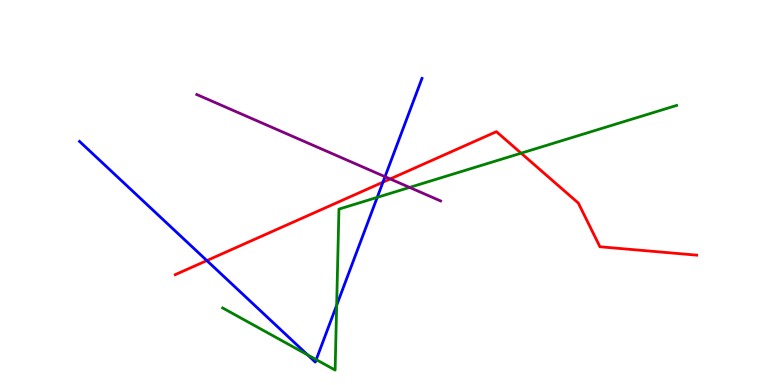[{'lines': ['blue', 'red'], 'intersections': [{'x': 2.67, 'y': 3.23}, {'x': 4.94, 'y': 5.27}]}, {'lines': ['green', 'red'], 'intersections': [{'x': 6.72, 'y': 6.02}]}, {'lines': ['purple', 'red'], 'intersections': [{'x': 5.03, 'y': 5.35}]}, {'lines': ['blue', 'green'], 'intersections': [{'x': 3.97, 'y': 0.783}, {'x': 4.08, 'y': 0.659}, {'x': 4.34, 'y': 2.07}, {'x': 4.87, 'y': 4.87}]}, {'lines': ['blue', 'purple'], 'intersections': [{'x': 4.97, 'y': 5.41}]}, {'lines': ['green', 'purple'], 'intersections': [{'x': 5.29, 'y': 5.13}]}]